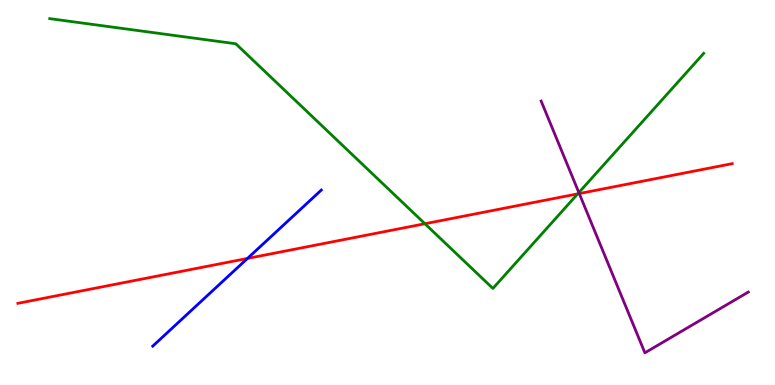[{'lines': ['blue', 'red'], 'intersections': [{'x': 3.19, 'y': 3.29}]}, {'lines': ['green', 'red'], 'intersections': [{'x': 5.48, 'y': 4.19}, {'x': 7.45, 'y': 4.96}]}, {'lines': ['purple', 'red'], 'intersections': [{'x': 7.47, 'y': 4.97}]}, {'lines': ['blue', 'green'], 'intersections': []}, {'lines': ['blue', 'purple'], 'intersections': []}, {'lines': ['green', 'purple'], 'intersections': [{'x': 7.47, 'y': 5.0}]}]